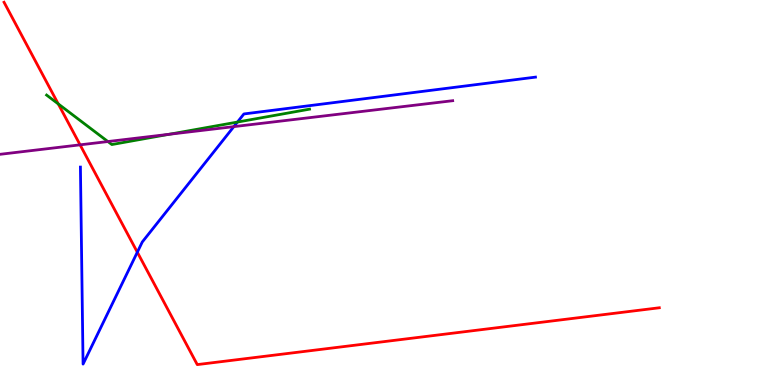[{'lines': ['blue', 'red'], 'intersections': [{'x': 1.77, 'y': 3.45}]}, {'lines': ['green', 'red'], 'intersections': [{'x': 0.752, 'y': 7.3}]}, {'lines': ['purple', 'red'], 'intersections': [{'x': 1.03, 'y': 6.24}]}, {'lines': ['blue', 'green'], 'intersections': [{'x': 3.06, 'y': 6.83}]}, {'lines': ['blue', 'purple'], 'intersections': [{'x': 3.02, 'y': 6.71}]}, {'lines': ['green', 'purple'], 'intersections': [{'x': 1.39, 'y': 6.32}, {'x': 2.18, 'y': 6.51}]}]